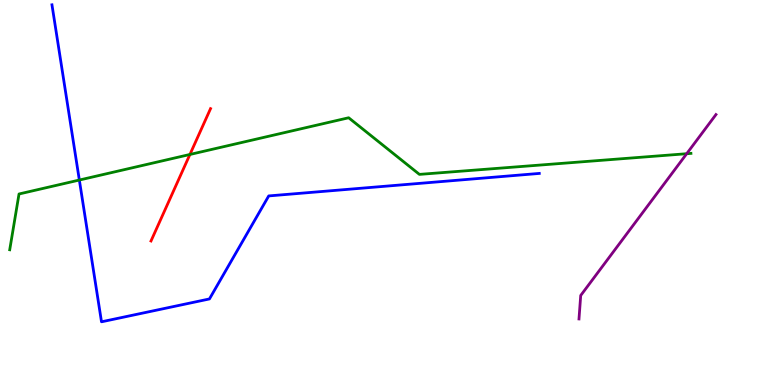[{'lines': ['blue', 'red'], 'intersections': []}, {'lines': ['green', 'red'], 'intersections': [{'x': 2.45, 'y': 5.99}]}, {'lines': ['purple', 'red'], 'intersections': []}, {'lines': ['blue', 'green'], 'intersections': [{'x': 1.02, 'y': 5.32}]}, {'lines': ['blue', 'purple'], 'intersections': []}, {'lines': ['green', 'purple'], 'intersections': [{'x': 8.86, 'y': 6.01}]}]